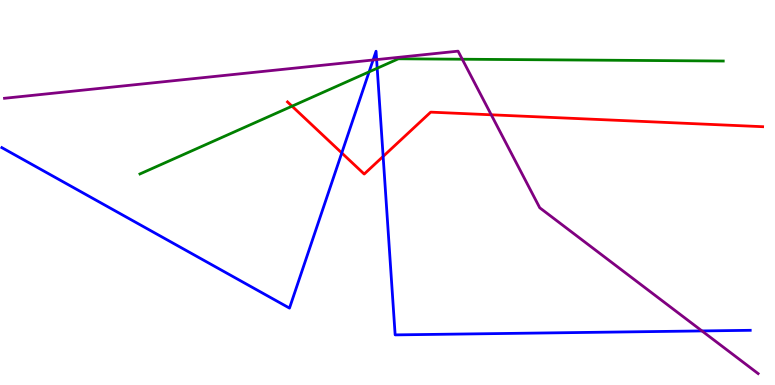[{'lines': ['blue', 'red'], 'intersections': [{'x': 4.41, 'y': 6.03}, {'x': 4.94, 'y': 5.94}]}, {'lines': ['green', 'red'], 'intersections': [{'x': 3.77, 'y': 7.24}]}, {'lines': ['purple', 'red'], 'intersections': [{'x': 6.34, 'y': 7.02}]}, {'lines': ['blue', 'green'], 'intersections': [{'x': 4.76, 'y': 8.13}, {'x': 4.87, 'y': 8.23}]}, {'lines': ['blue', 'purple'], 'intersections': [{'x': 4.81, 'y': 8.44}, {'x': 4.86, 'y': 8.45}, {'x': 9.06, 'y': 1.4}]}, {'lines': ['green', 'purple'], 'intersections': [{'x': 5.96, 'y': 8.46}]}]